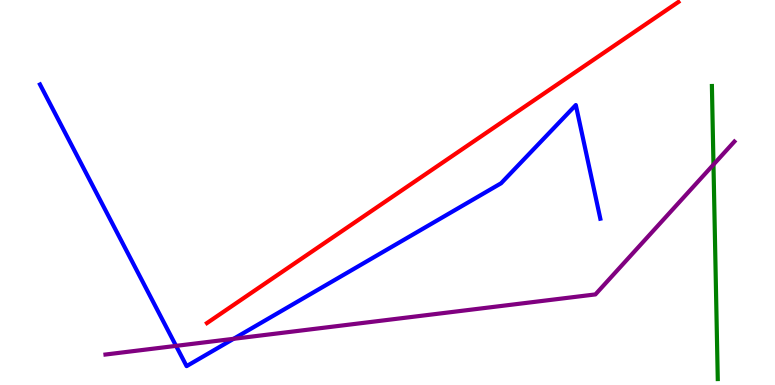[{'lines': ['blue', 'red'], 'intersections': []}, {'lines': ['green', 'red'], 'intersections': []}, {'lines': ['purple', 'red'], 'intersections': []}, {'lines': ['blue', 'green'], 'intersections': []}, {'lines': ['blue', 'purple'], 'intersections': [{'x': 2.27, 'y': 1.02}, {'x': 3.01, 'y': 1.2}]}, {'lines': ['green', 'purple'], 'intersections': [{'x': 9.21, 'y': 5.73}]}]